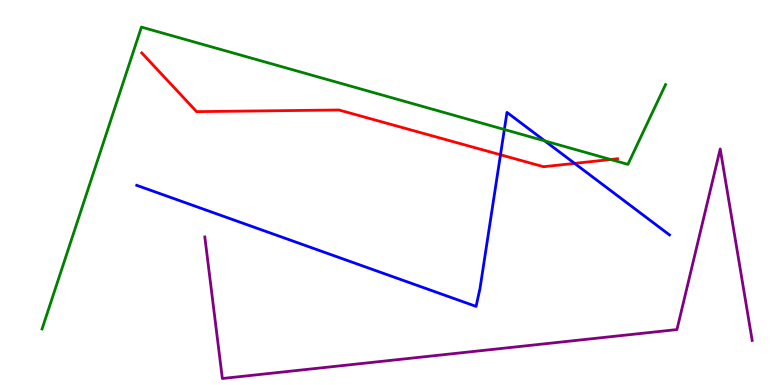[{'lines': ['blue', 'red'], 'intersections': [{'x': 6.46, 'y': 5.98}, {'x': 7.41, 'y': 5.76}]}, {'lines': ['green', 'red'], 'intersections': [{'x': 7.88, 'y': 5.86}]}, {'lines': ['purple', 'red'], 'intersections': []}, {'lines': ['blue', 'green'], 'intersections': [{'x': 6.51, 'y': 6.64}, {'x': 7.03, 'y': 6.34}]}, {'lines': ['blue', 'purple'], 'intersections': []}, {'lines': ['green', 'purple'], 'intersections': []}]